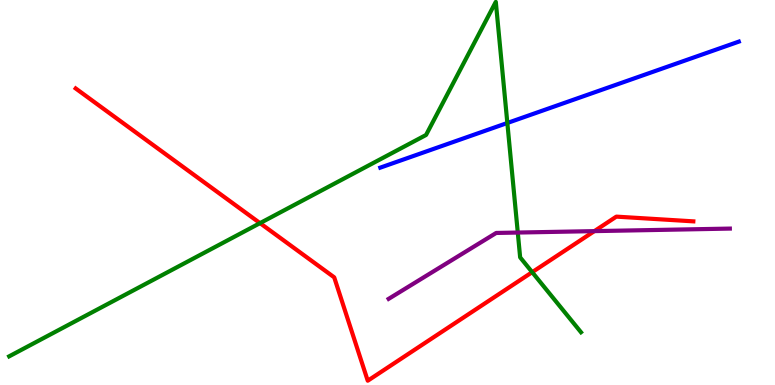[{'lines': ['blue', 'red'], 'intersections': []}, {'lines': ['green', 'red'], 'intersections': [{'x': 3.36, 'y': 4.2}, {'x': 6.87, 'y': 2.93}]}, {'lines': ['purple', 'red'], 'intersections': [{'x': 7.67, 'y': 4.0}]}, {'lines': ['blue', 'green'], 'intersections': [{'x': 6.55, 'y': 6.81}]}, {'lines': ['blue', 'purple'], 'intersections': []}, {'lines': ['green', 'purple'], 'intersections': [{'x': 6.68, 'y': 3.96}]}]